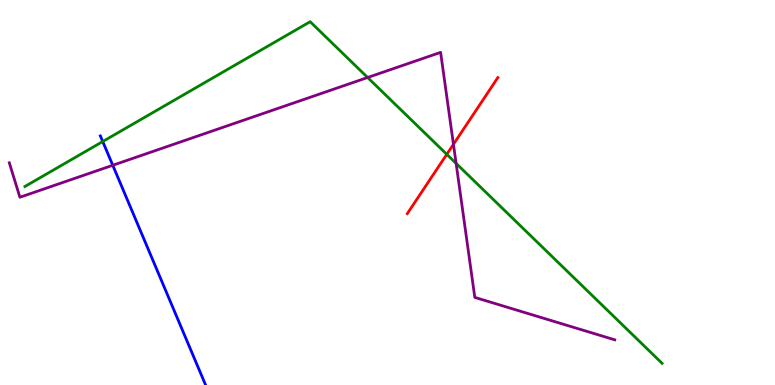[{'lines': ['blue', 'red'], 'intersections': []}, {'lines': ['green', 'red'], 'intersections': [{'x': 5.76, 'y': 5.99}]}, {'lines': ['purple', 'red'], 'intersections': [{'x': 5.85, 'y': 6.25}]}, {'lines': ['blue', 'green'], 'intersections': [{'x': 1.33, 'y': 6.32}]}, {'lines': ['blue', 'purple'], 'intersections': [{'x': 1.46, 'y': 5.71}]}, {'lines': ['green', 'purple'], 'intersections': [{'x': 4.74, 'y': 7.99}, {'x': 5.89, 'y': 5.76}]}]